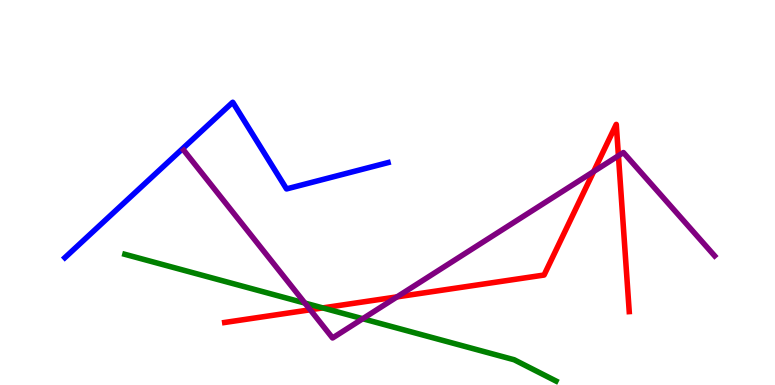[{'lines': ['blue', 'red'], 'intersections': []}, {'lines': ['green', 'red'], 'intersections': [{'x': 4.16, 'y': 2.0}]}, {'lines': ['purple', 'red'], 'intersections': [{'x': 4.0, 'y': 1.95}, {'x': 5.12, 'y': 2.29}, {'x': 7.66, 'y': 5.55}, {'x': 7.98, 'y': 5.96}]}, {'lines': ['blue', 'green'], 'intersections': []}, {'lines': ['blue', 'purple'], 'intersections': []}, {'lines': ['green', 'purple'], 'intersections': [{'x': 3.93, 'y': 2.13}, {'x': 4.68, 'y': 1.72}]}]